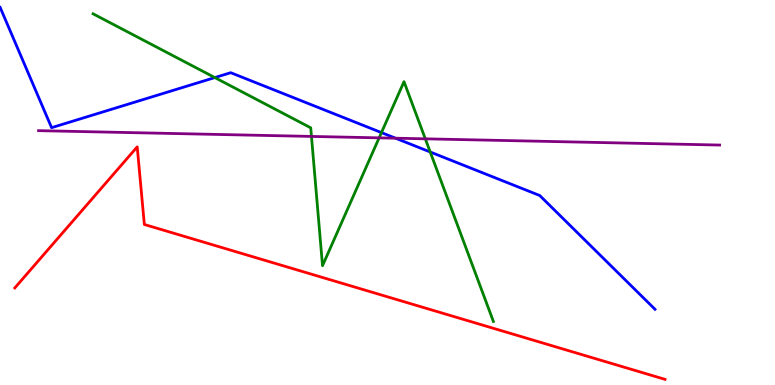[{'lines': ['blue', 'red'], 'intersections': []}, {'lines': ['green', 'red'], 'intersections': []}, {'lines': ['purple', 'red'], 'intersections': []}, {'lines': ['blue', 'green'], 'intersections': [{'x': 2.77, 'y': 7.99}, {'x': 4.92, 'y': 6.56}, {'x': 5.55, 'y': 6.05}]}, {'lines': ['blue', 'purple'], 'intersections': [{'x': 5.1, 'y': 6.41}]}, {'lines': ['green', 'purple'], 'intersections': [{'x': 4.02, 'y': 6.46}, {'x': 4.89, 'y': 6.42}, {'x': 5.49, 'y': 6.39}]}]